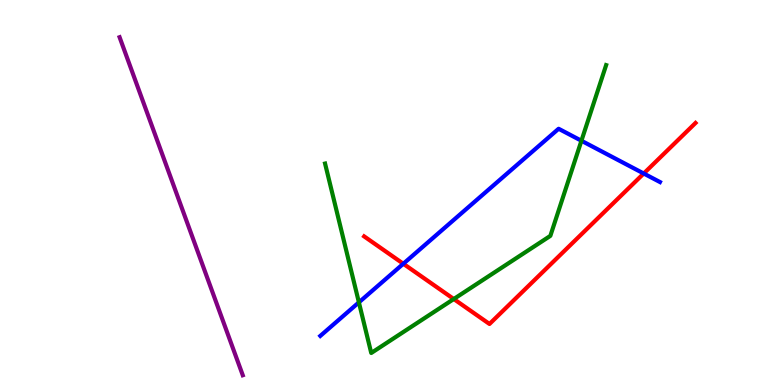[{'lines': ['blue', 'red'], 'intersections': [{'x': 5.2, 'y': 3.15}, {'x': 8.31, 'y': 5.49}]}, {'lines': ['green', 'red'], 'intersections': [{'x': 5.86, 'y': 2.23}]}, {'lines': ['purple', 'red'], 'intersections': []}, {'lines': ['blue', 'green'], 'intersections': [{'x': 4.63, 'y': 2.15}, {'x': 7.5, 'y': 6.34}]}, {'lines': ['blue', 'purple'], 'intersections': []}, {'lines': ['green', 'purple'], 'intersections': []}]